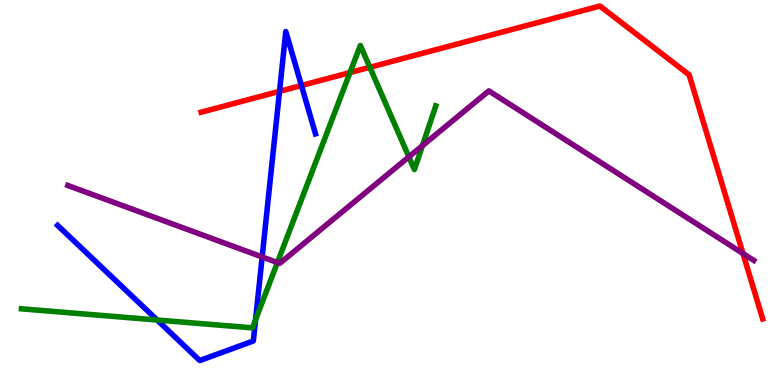[{'lines': ['blue', 'red'], 'intersections': [{'x': 3.61, 'y': 7.63}, {'x': 3.89, 'y': 7.78}]}, {'lines': ['green', 'red'], 'intersections': [{'x': 4.52, 'y': 8.11}, {'x': 4.77, 'y': 8.25}]}, {'lines': ['purple', 'red'], 'intersections': [{'x': 9.59, 'y': 3.42}]}, {'lines': ['blue', 'green'], 'intersections': [{'x': 2.03, 'y': 1.69}, {'x': 3.3, 'y': 1.7}]}, {'lines': ['blue', 'purple'], 'intersections': [{'x': 3.38, 'y': 3.33}]}, {'lines': ['green', 'purple'], 'intersections': [{'x': 3.58, 'y': 3.18}, {'x': 5.28, 'y': 5.93}, {'x': 5.45, 'y': 6.22}]}]